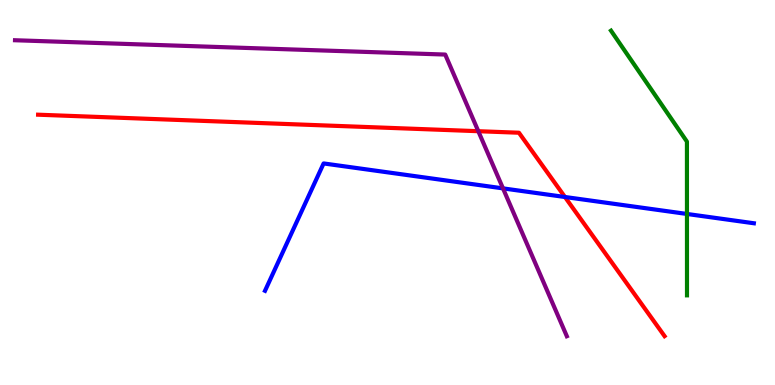[{'lines': ['blue', 'red'], 'intersections': [{'x': 7.29, 'y': 4.88}]}, {'lines': ['green', 'red'], 'intersections': []}, {'lines': ['purple', 'red'], 'intersections': [{'x': 6.17, 'y': 6.59}]}, {'lines': ['blue', 'green'], 'intersections': [{'x': 8.86, 'y': 4.44}]}, {'lines': ['blue', 'purple'], 'intersections': [{'x': 6.49, 'y': 5.11}]}, {'lines': ['green', 'purple'], 'intersections': []}]